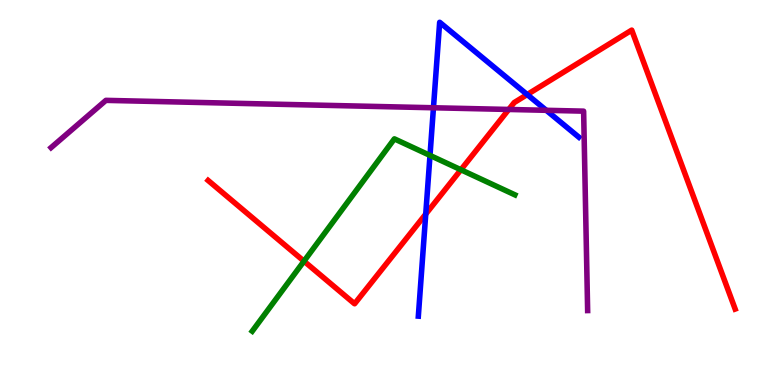[{'lines': ['blue', 'red'], 'intersections': [{'x': 5.49, 'y': 4.44}, {'x': 6.8, 'y': 7.54}]}, {'lines': ['green', 'red'], 'intersections': [{'x': 3.92, 'y': 3.22}, {'x': 5.95, 'y': 5.59}]}, {'lines': ['purple', 'red'], 'intersections': [{'x': 6.56, 'y': 7.16}]}, {'lines': ['blue', 'green'], 'intersections': [{'x': 5.55, 'y': 5.96}]}, {'lines': ['blue', 'purple'], 'intersections': [{'x': 5.59, 'y': 7.2}, {'x': 7.05, 'y': 7.13}]}, {'lines': ['green', 'purple'], 'intersections': []}]